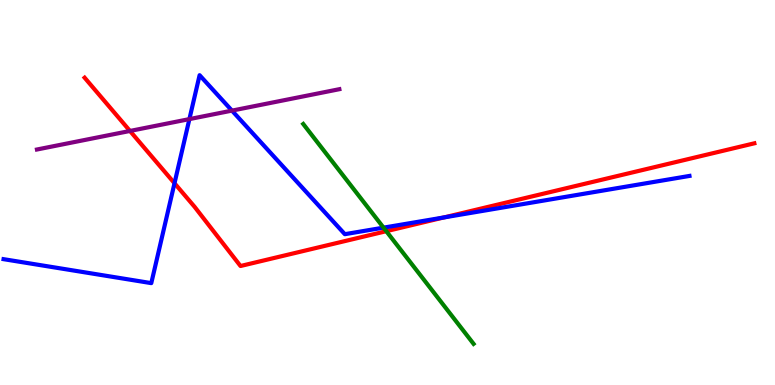[{'lines': ['blue', 'red'], 'intersections': [{'x': 2.25, 'y': 5.24}, {'x': 5.73, 'y': 4.35}]}, {'lines': ['green', 'red'], 'intersections': [{'x': 4.98, 'y': 3.99}]}, {'lines': ['purple', 'red'], 'intersections': [{'x': 1.68, 'y': 6.6}]}, {'lines': ['blue', 'green'], 'intersections': [{'x': 4.95, 'y': 4.09}]}, {'lines': ['blue', 'purple'], 'intersections': [{'x': 2.44, 'y': 6.91}, {'x': 2.99, 'y': 7.13}]}, {'lines': ['green', 'purple'], 'intersections': []}]